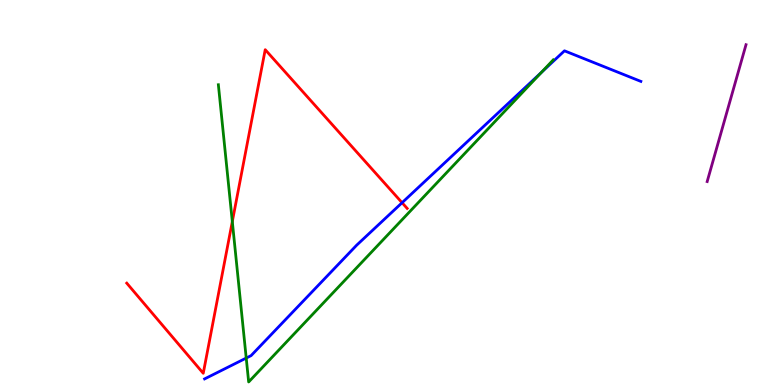[{'lines': ['blue', 'red'], 'intersections': [{'x': 5.19, 'y': 4.73}]}, {'lines': ['green', 'red'], 'intersections': [{'x': 3.0, 'y': 4.25}]}, {'lines': ['purple', 'red'], 'intersections': []}, {'lines': ['blue', 'green'], 'intersections': [{'x': 3.18, 'y': 0.7}, {'x': 6.99, 'y': 8.12}]}, {'lines': ['blue', 'purple'], 'intersections': []}, {'lines': ['green', 'purple'], 'intersections': []}]